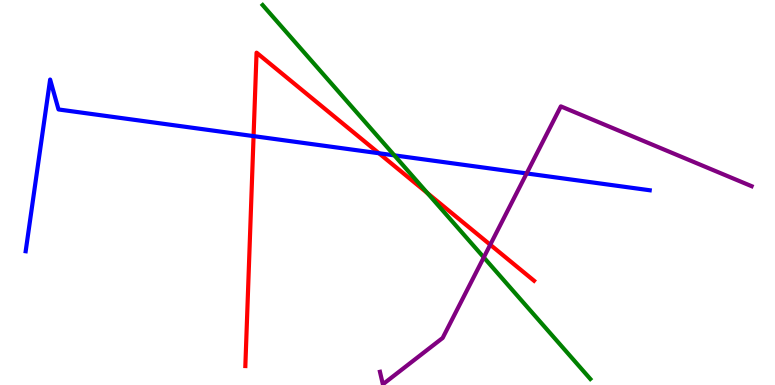[{'lines': ['blue', 'red'], 'intersections': [{'x': 3.27, 'y': 6.46}, {'x': 4.89, 'y': 6.02}]}, {'lines': ['green', 'red'], 'intersections': [{'x': 5.52, 'y': 4.98}]}, {'lines': ['purple', 'red'], 'intersections': [{'x': 6.33, 'y': 3.64}]}, {'lines': ['blue', 'green'], 'intersections': [{'x': 5.09, 'y': 5.96}]}, {'lines': ['blue', 'purple'], 'intersections': [{'x': 6.8, 'y': 5.5}]}, {'lines': ['green', 'purple'], 'intersections': [{'x': 6.24, 'y': 3.31}]}]